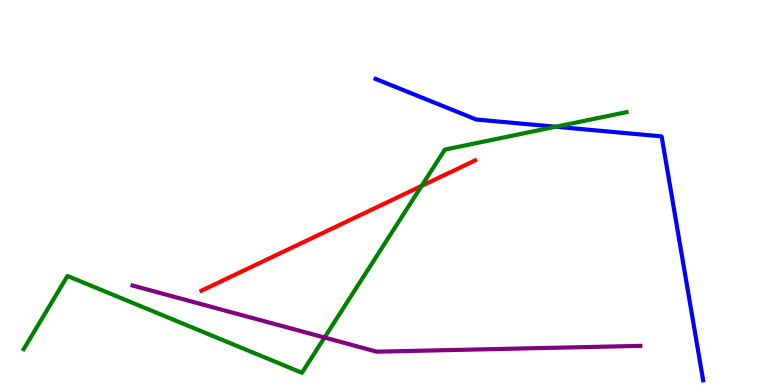[{'lines': ['blue', 'red'], 'intersections': []}, {'lines': ['green', 'red'], 'intersections': [{'x': 5.44, 'y': 5.17}]}, {'lines': ['purple', 'red'], 'intersections': []}, {'lines': ['blue', 'green'], 'intersections': [{'x': 7.17, 'y': 6.71}]}, {'lines': ['blue', 'purple'], 'intersections': []}, {'lines': ['green', 'purple'], 'intersections': [{'x': 4.19, 'y': 1.23}]}]